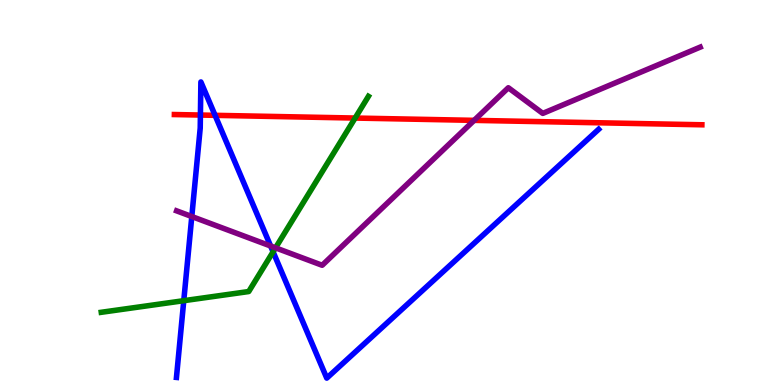[{'lines': ['blue', 'red'], 'intersections': [{'x': 2.59, 'y': 7.01}, {'x': 2.78, 'y': 7.0}]}, {'lines': ['green', 'red'], 'intersections': [{'x': 4.58, 'y': 6.93}]}, {'lines': ['purple', 'red'], 'intersections': [{'x': 6.12, 'y': 6.87}]}, {'lines': ['blue', 'green'], 'intersections': [{'x': 2.37, 'y': 2.19}, {'x': 3.52, 'y': 3.46}]}, {'lines': ['blue', 'purple'], 'intersections': [{'x': 2.47, 'y': 4.38}, {'x': 3.49, 'y': 3.61}]}, {'lines': ['green', 'purple'], 'intersections': [{'x': 3.56, 'y': 3.56}]}]